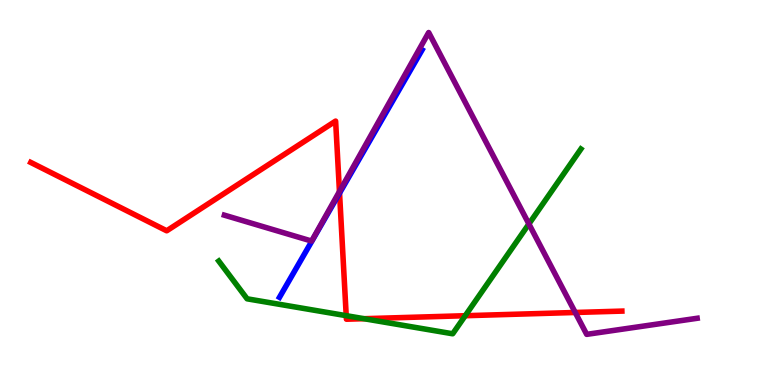[{'lines': ['blue', 'red'], 'intersections': [{'x': 4.38, 'y': 4.98}]}, {'lines': ['green', 'red'], 'intersections': [{'x': 4.47, 'y': 1.8}, {'x': 4.7, 'y': 1.72}, {'x': 6.0, 'y': 1.8}]}, {'lines': ['purple', 'red'], 'intersections': [{'x': 4.38, 'y': 5.03}, {'x': 7.42, 'y': 1.88}]}, {'lines': ['blue', 'green'], 'intersections': []}, {'lines': ['blue', 'purple'], 'intersections': []}, {'lines': ['green', 'purple'], 'intersections': [{'x': 6.82, 'y': 4.18}]}]